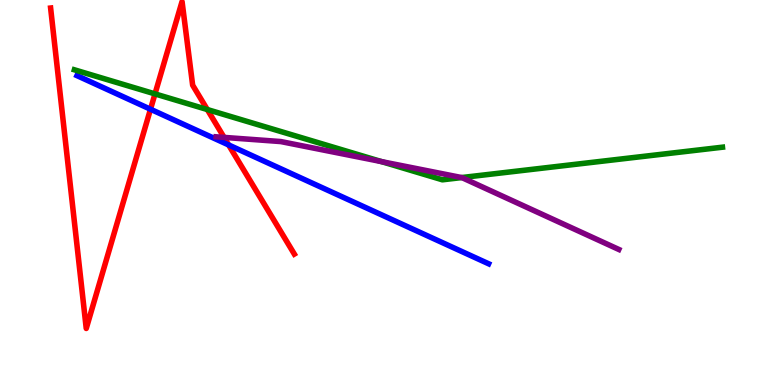[{'lines': ['blue', 'red'], 'intersections': [{'x': 1.94, 'y': 7.16}, {'x': 2.95, 'y': 6.24}]}, {'lines': ['green', 'red'], 'intersections': [{'x': 2.0, 'y': 7.56}, {'x': 2.67, 'y': 7.15}]}, {'lines': ['purple', 'red'], 'intersections': [{'x': 2.89, 'y': 6.43}]}, {'lines': ['blue', 'green'], 'intersections': []}, {'lines': ['blue', 'purple'], 'intersections': []}, {'lines': ['green', 'purple'], 'intersections': [{'x': 4.92, 'y': 5.8}, {'x': 5.96, 'y': 5.39}]}]